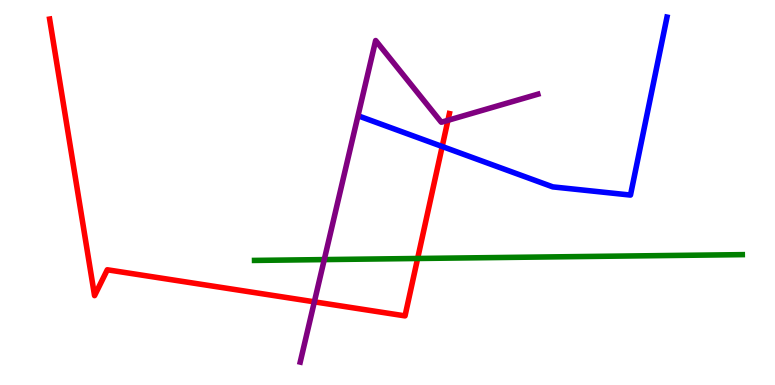[{'lines': ['blue', 'red'], 'intersections': [{'x': 5.71, 'y': 6.2}]}, {'lines': ['green', 'red'], 'intersections': [{'x': 5.39, 'y': 3.29}]}, {'lines': ['purple', 'red'], 'intersections': [{'x': 4.06, 'y': 2.16}, {'x': 5.78, 'y': 6.87}]}, {'lines': ['blue', 'green'], 'intersections': []}, {'lines': ['blue', 'purple'], 'intersections': []}, {'lines': ['green', 'purple'], 'intersections': [{'x': 4.18, 'y': 3.26}]}]